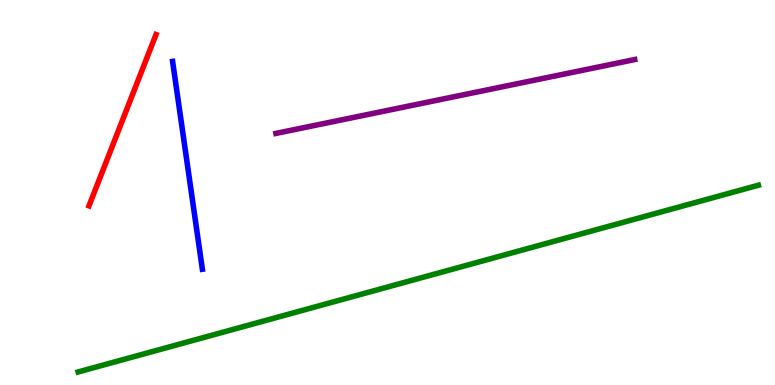[{'lines': ['blue', 'red'], 'intersections': []}, {'lines': ['green', 'red'], 'intersections': []}, {'lines': ['purple', 'red'], 'intersections': []}, {'lines': ['blue', 'green'], 'intersections': []}, {'lines': ['blue', 'purple'], 'intersections': []}, {'lines': ['green', 'purple'], 'intersections': []}]